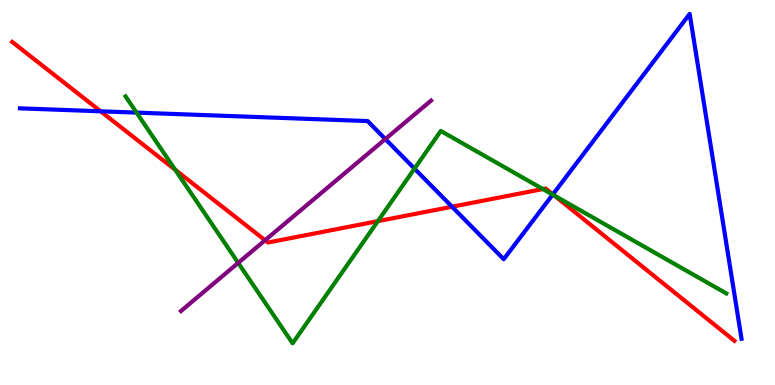[{'lines': ['blue', 'red'], 'intersections': [{'x': 1.3, 'y': 7.11}, {'x': 5.83, 'y': 4.63}, {'x': 7.13, 'y': 4.95}]}, {'lines': ['green', 'red'], 'intersections': [{'x': 2.26, 'y': 5.59}, {'x': 4.88, 'y': 4.26}, {'x': 7.01, 'y': 5.09}, {'x': 7.15, 'y': 4.92}]}, {'lines': ['purple', 'red'], 'intersections': [{'x': 3.42, 'y': 3.76}]}, {'lines': ['blue', 'green'], 'intersections': [{'x': 1.76, 'y': 7.07}, {'x': 5.35, 'y': 5.62}, {'x': 7.13, 'y': 4.94}]}, {'lines': ['blue', 'purple'], 'intersections': [{'x': 4.97, 'y': 6.39}]}, {'lines': ['green', 'purple'], 'intersections': [{'x': 3.07, 'y': 3.17}]}]